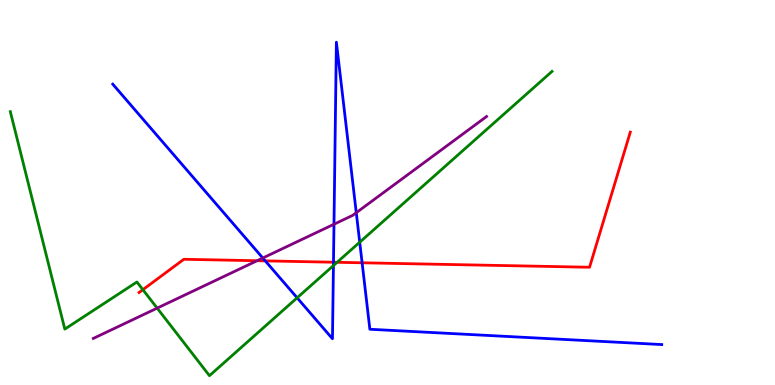[{'lines': ['blue', 'red'], 'intersections': [{'x': 3.42, 'y': 3.22}, {'x': 4.3, 'y': 3.19}, {'x': 4.67, 'y': 3.17}]}, {'lines': ['green', 'red'], 'intersections': [{'x': 1.84, 'y': 2.48}, {'x': 4.35, 'y': 3.19}]}, {'lines': ['purple', 'red'], 'intersections': [{'x': 3.32, 'y': 3.23}]}, {'lines': ['blue', 'green'], 'intersections': [{'x': 3.83, 'y': 2.26}, {'x': 4.3, 'y': 3.1}, {'x': 4.64, 'y': 3.71}]}, {'lines': ['blue', 'purple'], 'intersections': [{'x': 3.39, 'y': 3.3}, {'x': 4.31, 'y': 4.18}, {'x': 4.6, 'y': 4.48}]}, {'lines': ['green', 'purple'], 'intersections': [{'x': 2.03, 'y': 2.0}]}]